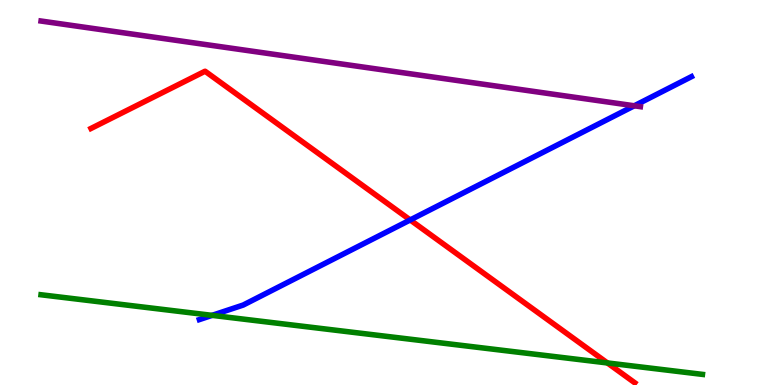[{'lines': ['blue', 'red'], 'intersections': [{'x': 5.29, 'y': 4.29}]}, {'lines': ['green', 'red'], 'intersections': [{'x': 7.84, 'y': 0.573}]}, {'lines': ['purple', 'red'], 'intersections': []}, {'lines': ['blue', 'green'], 'intersections': [{'x': 2.74, 'y': 1.81}]}, {'lines': ['blue', 'purple'], 'intersections': [{'x': 8.18, 'y': 7.25}]}, {'lines': ['green', 'purple'], 'intersections': []}]